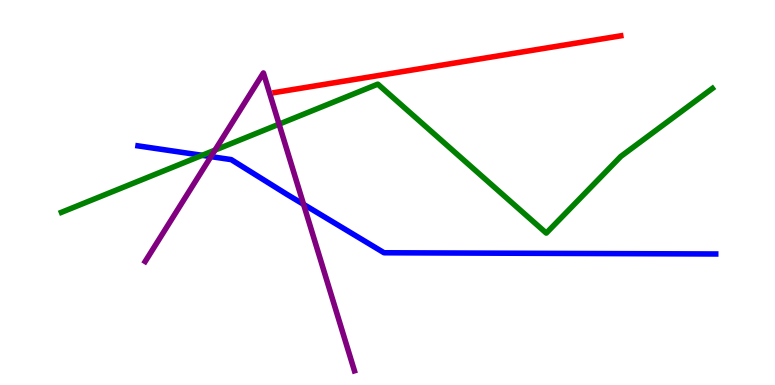[{'lines': ['blue', 'red'], 'intersections': []}, {'lines': ['green', 'red'], 'intersections': []}, {'lines': ['purple', 'red'], 'intersections': []}, {'lines': ['blue', 'green'], 'intersections': [{'x': 2.61, 'y': 5.97}]}, {'lines': ['blue', 'purple'], 'intersections': [{'x': 2.72, 'y': 5.93}, {'x': 3.92, 'y': 4.69}]}, {'lines': ['green', 'purple'], 'intersections': [{'x': 2.77, 'y': 6.1}, {'x': 3.6, 'y': 6.78}]}]